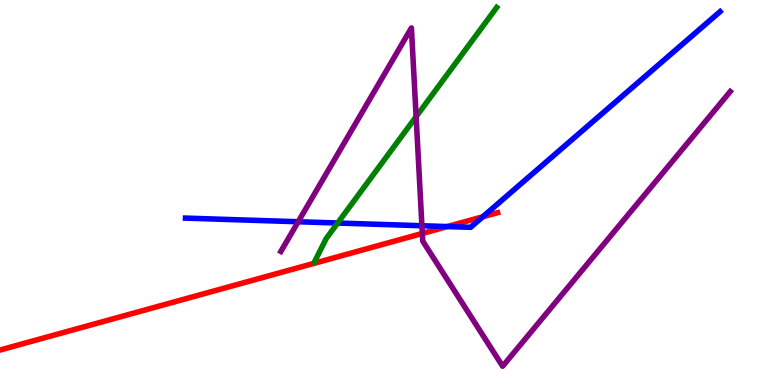[{'lines': ['blue', 'red'], 'intersections': [{'x': 5.77, 'y': 4.12}, {'x': 6.23, 'y': 4.37}]}, {'lines': ['green', 'red'], 'intersections': []}, {'lines': ['purple', 'red'], 'intersections': [{'x': 5.45, 'y': 3.94}]}, {'lines': ['blue', 'green'], 'intersections': [{'x': 4.36, 'y': 4.21}]}, {'lines': ['blue', 'purple'], 'intersections': [{'x': 3.85, 'y': 4.24}, {'x': 5.44, 'y': 4.14}]}, {'lines': ['green', 'purple'], 'intersections': [{'x': 5.37, 'y': 6.97}]}]